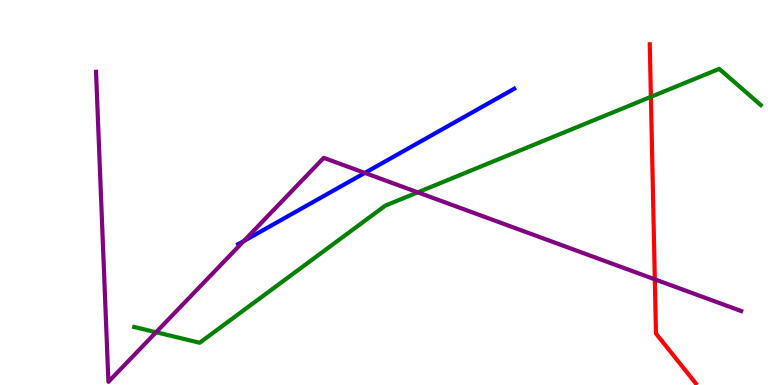[{'lines': ['blue', 'red'], 'intersections': []}, {'lines': ['green', 'red'], 'intersections': [{'x': 8.4, 'y': 7.48}]}, {'lines': ['purple', 'red'], 'intersections': [{'x': 8.45, 'y': 2.74}]}, {'lines': ['blue', 'green'], 'intersections': []}, {'lines': ['blue', 'purple'], 'intersections': [{'x': 3.14, 'y': 3.74}, {'x': 4.71, 'y': 5.51}]}, {'lines': ['green', 'purple'], 'intersections': [{'x': 2.01, 'y': 1.37}, {'x': 5.39, 'y': 5.0}]}]